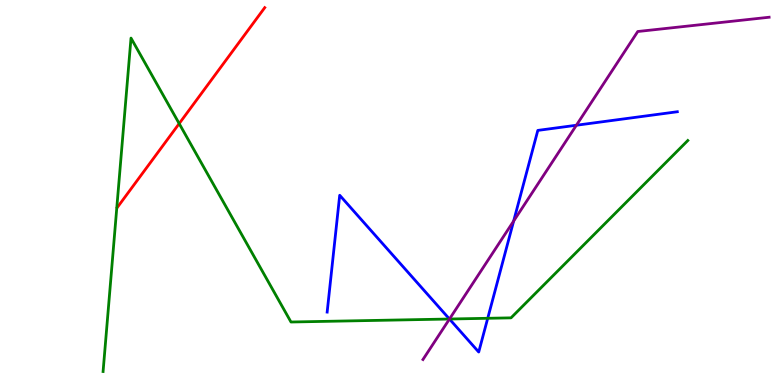[{'lines': ['blue', 'red'], 'intersections': []}, {'lines': ['green', 'red'], 'intersections': [{'x': 2.31, 'y': 6.79}]}, {'lines': ['purple', 'red'], 'intersections': []}, {'lines': ['blue', 'green'], 'intersections': [{'x': 5.8, 'y': 1.71}, {'x': 6.29, 'y': 1.73}]}, {'lines': ['blue', 'purple'], 'intersections': [{'x': 5.8, 'y': 1.71}, {'x': 6.63, 'y': 4.26}, {'x': 7.44, 'y': 6.75}]}, {'lines': ['green', 'purple'], 'intersections': [{'x': 5.8, 'y': 1.71}]}]